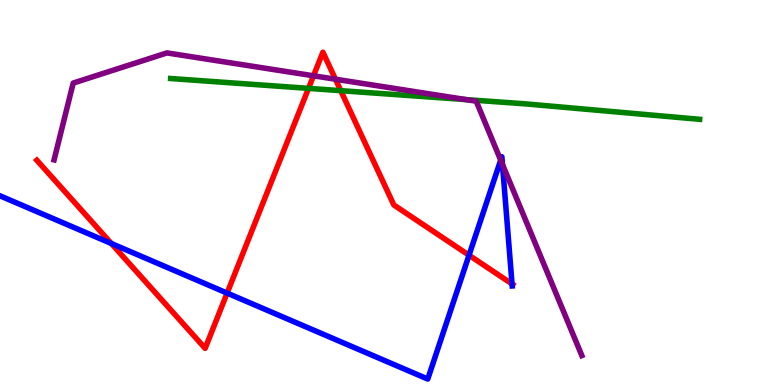[{'lines': ['blue', 'red'], 'intersections': [{'x': 1.44, 'y': 3.68}, {'x': 2.93, 'y': 2.39}, {'x': 6.05, 'y': 3.37}, {'x': 6.61, 'y': 2.62}]}, {'lines': ['green', 'red'], 'intersections': [{'x': 3.98, 'y': 7.7}, {'x': 4.4, 'y': 7.64}]}, {'lines': ['purple', 'red'], 'intersections': [{'x': 4.05, 'y': 8.03}, {'x': 4.33, 'y': 7.94}]}, {'lines': ['blue', 'green'], 'intersections': []}, {'lines': ['blue', 'purple'], 'intersections': [{'x': 6.46, 'y': 5.84}, {'x': 6.48, 'y': 5.73}]}, {'lines': ['green', 'purple'], 'intersections': [{'x': 6.02, 'y': 7.41}]}]